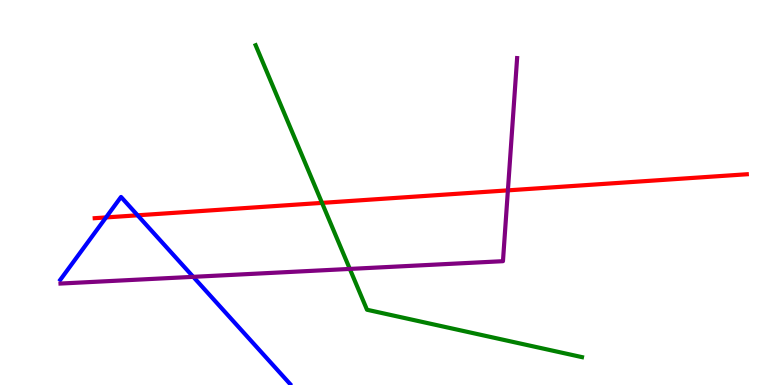[{'lines': ['blue', 'red'], 'intersections': [{'x': 1.37, 'y': 4.35}, {'x': 1.78, 'y': 4.41}]}, {'lines': ['green', 'red'], 'intersections': [{'x': 4.15, 'y': 4.73}]}, {'lines': ['purple', 'red'], 'intersections': [{'x': 6.55, 'y': 5.06}]}, {'lines': ['blue', 'green'], 'intersections': []}, {'lines': ['blue', 'purple'], 'intersections': [{'x': 2.49, 'y': 2.81}]}, {'lines': ['green', 'purple'], 'intersections': [{'x': 4.51, 'y': 3.01}]}]